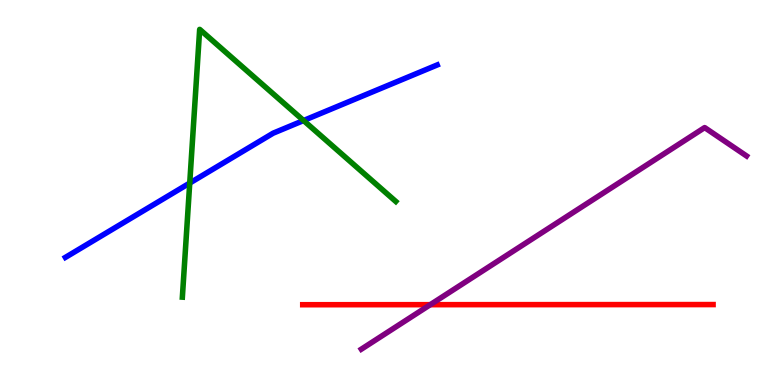[{'lines': ['blue', 'red'], 'intersections': []}, {'lines': ['green', 'red'], 'intersections': []}, {'lines': ['purple', 'red'], 'intersections': [{'x': 5.55, 'y': 2.09}]}, {'lines': ['blue', 'green'], 'intersections': [{'x': 2.45, 'y': 5.25}, {'x': 3.92, 'y': 6.87}]}, {'lines': ['blue', 'purple'], 'intersections': []}, {'lines': ['green', 'purple'], 'intersections': []}]